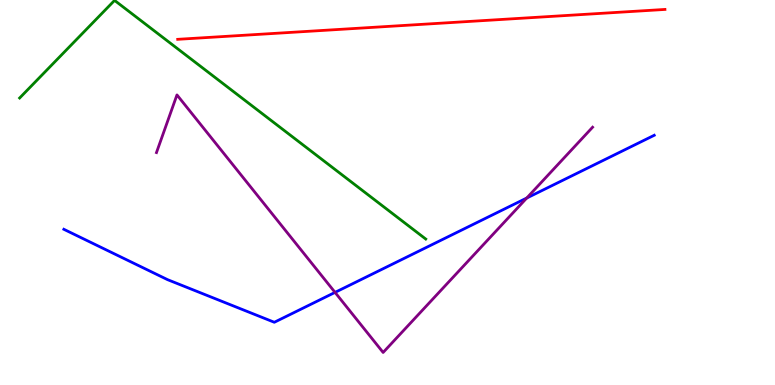[{'lines': ['blue', 'red'], 'intersections': []}, {'lines': ['green', 'red'], 'intersections': []}, {'lines': ['purple', 'red'], 'intersections': []}, {'lines': ['blue', 'green'], 'intersections': []}, {'lines': ['blue', 'purple'], 'intersections': [{'x': 4.32, 'y': 2.41}, {'x': 6.8, 'y': 4.86}]}, {'lines': ['green', 'purple'], 'intersections': []}]